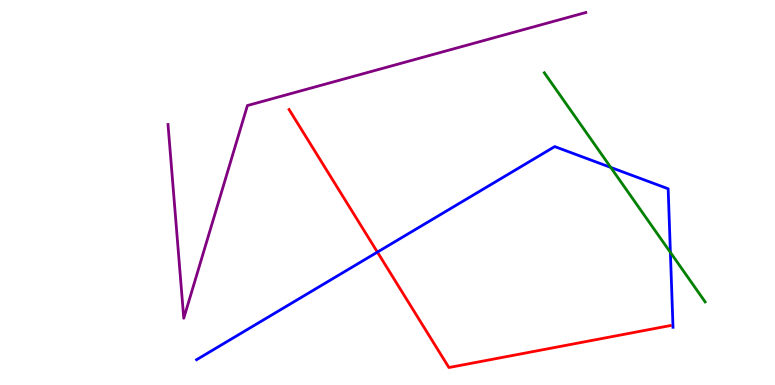[{'lines': ['blue', 'red'], 'intersections': [{'x': 4.87, 'y': 3.45}]}, {'lines': ['green', 'red'], 'intersections': []}, {'lines': ['purple', 'red'], 'intersections': []}, {'lines': ['blue', 'green'], 'intersections': [{'x': 7.88, 'y': 5.65}, {'x': 8.65, 'y': 3.44}]}, {'lines': ['blue', 'purple'], 'intersections': []}, {'lines': ['green', 'purple'], 'intersections': []}]